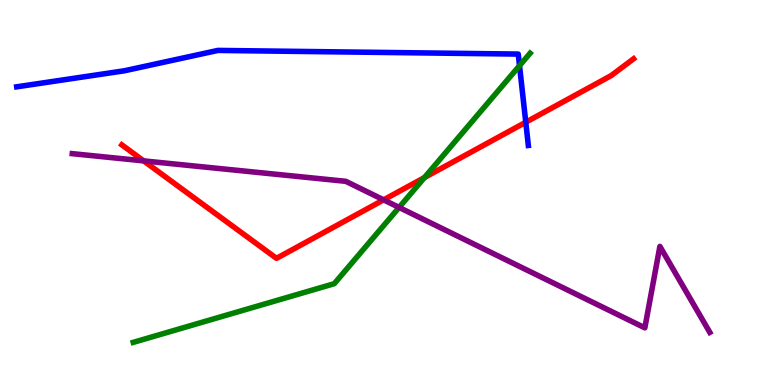[{'lines': ['blue', 'red'], 'intersections': [{'x': 6.78, 'y': 6.82}]}, {'lines': ['green', 'red'], 'intersections': [{'x': 5.48, 'y': 5.39}]}, {'lines': ['purple', 'red'], 'intersections': [{'x': 1.85, 'y': 5.82}, {'x': 4.95, 'y': 4.81}]}, {'lines': ['blue', 'green'], 'intersections': [{'x': 6.7, 'y': 8.29}]}, {'lines': ['blue', 'purple'], 'intersections': []}, {'lines': ['green', 'purple'], 'intersections': [{'x': 5.15, 'y': 4.61}]}]